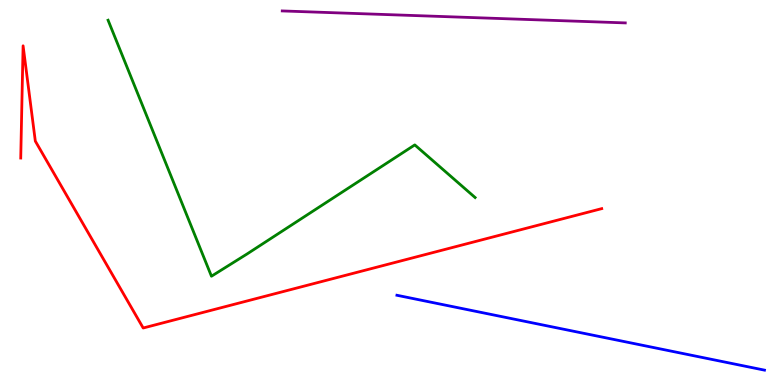[{'lines': ['blue', 'red'], 'intersections': []}, {'lines': ['green', 'red'], 'intersections': []}, {'lines': ['purple', 'red'], 'intersections': []}, {'lines': ['blue', 'green'], 'intersections': []}, {'lines': ['blue', 'purple'], 'intersections': []}, {'lines': ['green', 'purple'], 'intersections': []}]